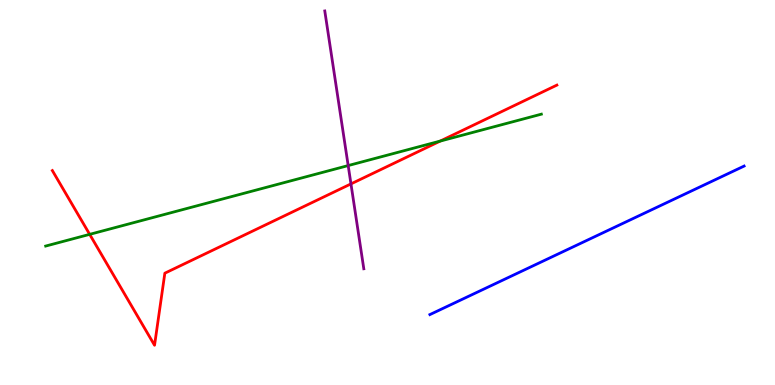[{'lines': ['blue', 'red'], 'intersections': []}, {'lines': ['green', 'red'], 'intersections': [{'x': 1.16, 'y': 3.91}, {'x': 5.68, 'y': 6.34}]}, {'lines': ['purple', 'red'], 'intersections': [{'x': 4.53, 'y': 5.22}]}, {'lines': ['blue', 'green'], 'intersections': []}, {'lines': ['blue', 'purple'], 'intersections': []}, {'lines': ['green', 'purple'], 'intersections': [{'x': 4.49, 'y': 5.7}]}]